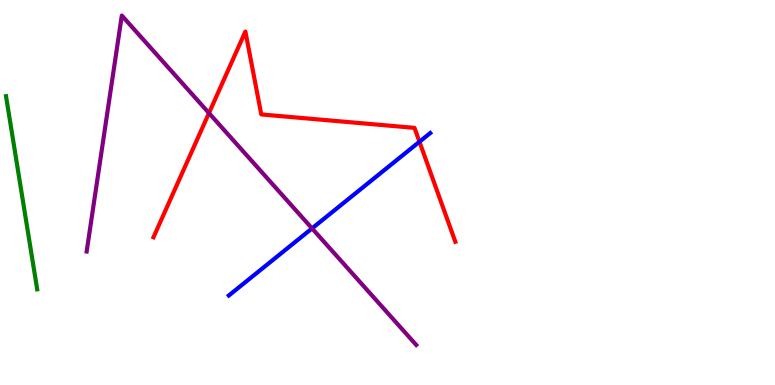[{'lines': ['blue', 'red'], 'intersections': [{'x': 5.41, 'y': 6.32}]}, {'lines': ['green', 'red'], 'intersections': []}, {'lines': ['purple', 'red'], 'intersections': [{'x': 2.7, 'y': 7.06}]}, {'lines': ['blue', 'green'], 'intersections': []}, {'lines': ['blue', 'purple'], 'intersections': [{'x': 4.03, 'y': 4.07}]}, {'lines': ['green', 'purple'], 'intersections': []}]